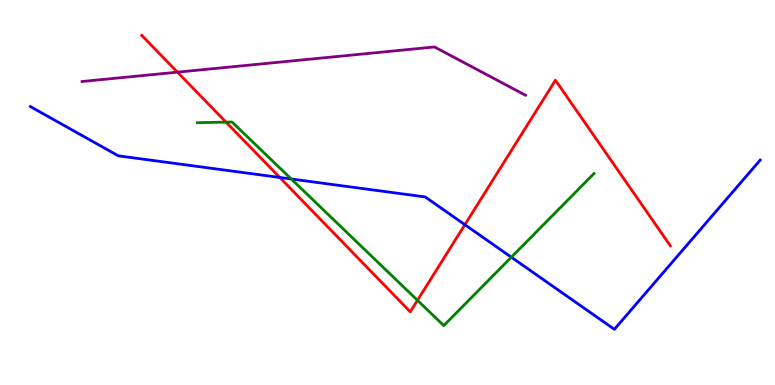[{'lines': ['blue', 'red'], 'intersections': [{'x': 3.61, 'y': 5.39}, {'x': 6.0, 'y': 4.16}]}, {'lines': ['green', 'red'], 'intersections': [{'x': 2.92, 'y': 6.83}, {'x': 5.39, 'y': 2.2}]}, {'lines': ['purple', 'red'], 'intersections': [{'x': 2.29, 'y': 8.13}]}, {'lines': ['blue', 'green'], 'intersections': [{'x': 3.76, 'y': 5.35}, {'x': 6.6, 'y': 3.32}]}, {'lines': ['blue', 'purple'], 'intersections': []}, {'lines': ['green', 'purple'], 'intersections': []}]